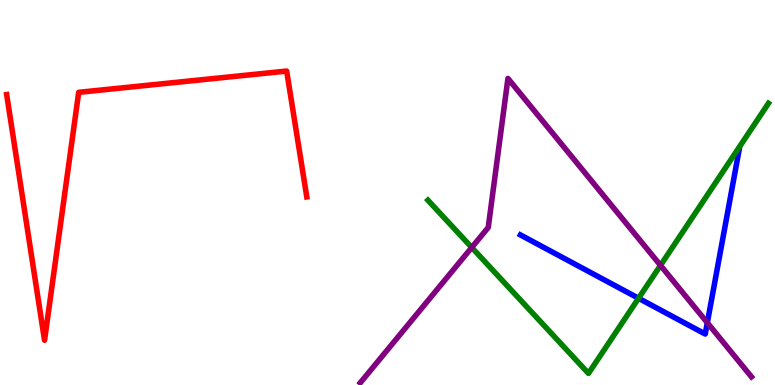[{'lines': ['blue', 'red'], 'intersections': []}, {'lines': ['green', 'red'], 'intersections': []}, {'lines': ['purple', 'red'], 'intersections': []}, {'lines': ['blue', 'green'], 'intersections': [{'x': 8.24, 'y': 2.25}]}, {'lines': ['blue', 'purple'], 'intersections': [{'x': 9.13, 'y': 1.62}]}, {'lines': ['green', 'purple'], 'intersections': [{'x': 6.09, 'y': 3.57}, {'x': 8.52, 'y': 3.11}]}]